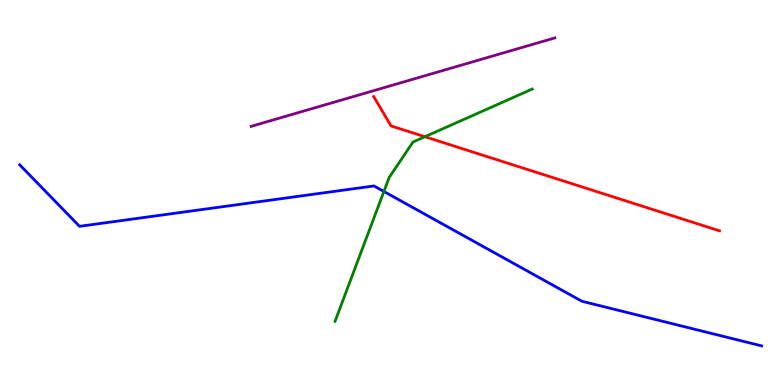[{'lines': ['blue', 'red'], 'intersections': []}, {'lines': ['green', 'red'], 'intersections': [{'x': 5.48, 'y': 6.45}]}, {'lines': ['purple', 'red'], 'intersections': []}, {'lines': ['blue', 'green'], 'intersections': [{'x': 4.95, 'y': 5.03}]}, {'lines': ['blue', 'purple'], 'intersections': []}, {'lines': ['green', 'purple'], 'intersections': []}]